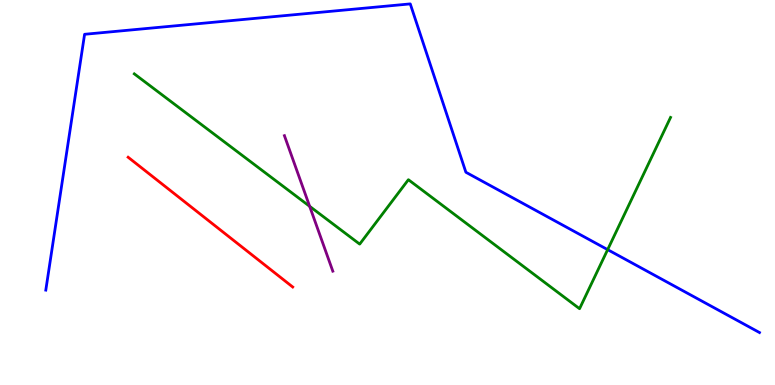[{'lines': ['blue', 'red'], 'intersections': []}, {'lines': ['green', 'red'], 'intersections': []}, {'lines': ['purple', 'red'], 'intersections': []}, {'lines': ['blue', 'green'], 'intersections': [{'x': 7.84, 'y': 3.52}]}, {'lines': ['blue', 'purple'], 'intersections': []}, {'lines': ['green', 'purple'], 'intersections': [{'x': 4.0, 'y': 4.64}]}]